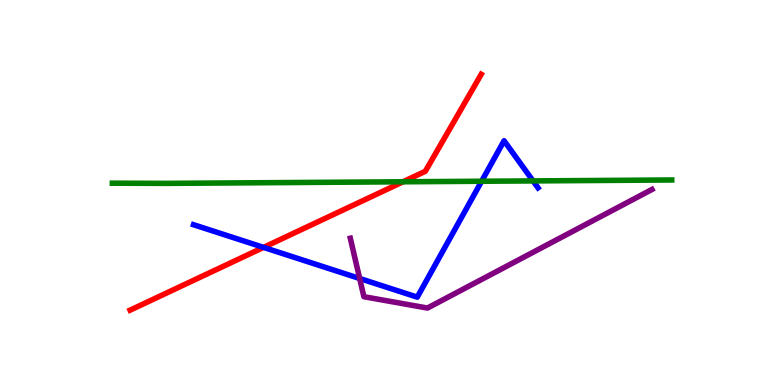[{'lines': ['blue', 'red'], 'intersections': [{'x': 3.4, 'y': 3.57}]}, {'lines': ['green', 'red'], 'intersections': [{'x': 5.2, 'y': 5.28}]}, {'lines': ['purple', 'red'], 'intersections': []}, {'lines': ['blue', 'green'], 'intersections': [{'x': 6.21, 'y': 5.29}, {'x': 6.88, 'y': 5.3}]}, {'lines': ['blue', 'purple'], 'intersections': [{'x': 4.64, 'y': 2.77}]}, {'lines': ['green', 'purple'], 'intersections': []}]